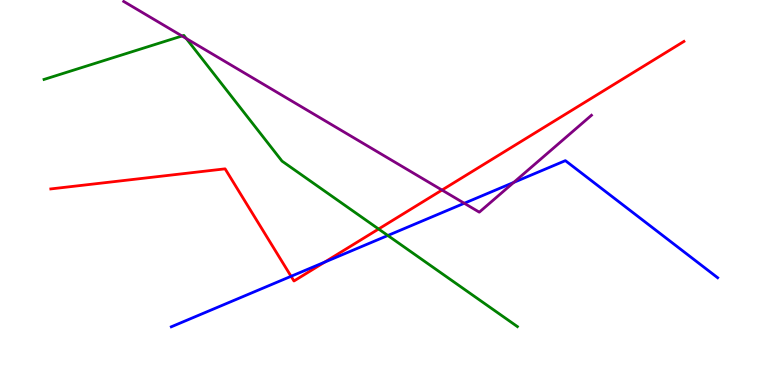[{'lines': ['blue', 'red'], 'intersections': [{'x': 3.76, 'y': 2.82}, {'x': 4.19, 'y': 3.19}]}, {'lines': ['green', 'red'], 'intersections': [{'x': 4.89, 'y': 4.05}]}, {'lines': ['purple', 'red'], 'intersections': [{'x': 5.7, 'y': 5.06}]}, {'lines': ['blue', 'green'], 'intersections': [{'x': 5.0, 'y': 3.88}]}, {'lines': ['blue', 'purple'], 'intersections': [{'x': 5.99, 'y': 4.72}, {'x': 6.63, 'y': 5.26}]}, {'lines': ['green', 'purple'], 'intersections': [{'x': 2.35, 'y': 9.07}, {'x': 2.4, 'y': 9.0}]}]